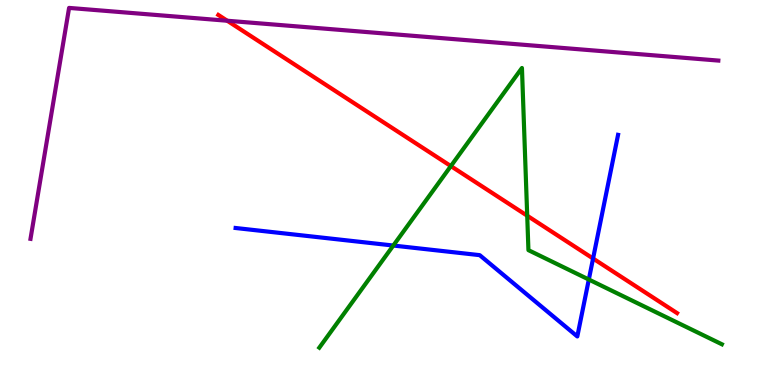[{'lines': ['blue', 'red'], 'intersections': [{'x': 7.65, 'y': 3.29}]}, {'lines': ['green', 'red'], 'intersections': [{'x': 5.82, 'y': 5.69}, {'x': 6.8, 'y': 4.4}]}, {'lines': ['purple', 'red'], 'intersections': [{'x': 2.93, 'y': 9.46}]}, {'lines': ['blue', 'green'], 'intersections': [{'x': 5.07, 'y': 3.62}, {'x': 7.6, 'y': 2.74}]}, {'lines': ['blue', 'purple'], 'intersections': []}, {'lines': ['green', 'purple'], 'intersections': []}]